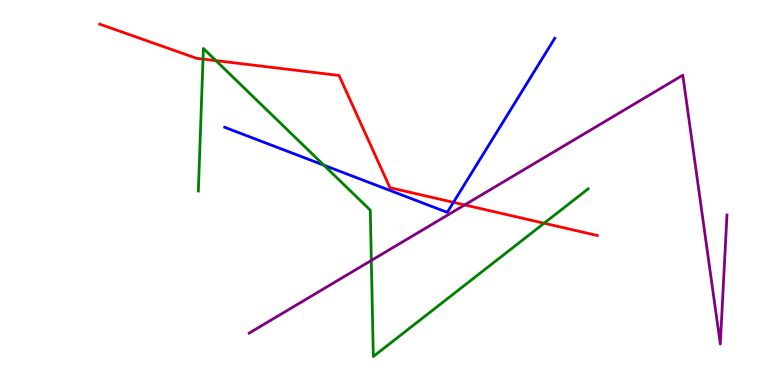[{'lines': ['blue', 'red'], 'intersections': [{'x': 5.85, 'y': 4.74}]}, {'lines': ['green', 'red'], 'intersections': [{'x': 2.62, 'y': 8.47}, {'x': 2.79, 'y': 8.43}, {'x': 7.02, 'y': 4.2}]}, {'lines': ['purple', 'red'], 'intersections': [{'x': 6.0, 'y': 4.68}]}, {'lines': ['blue', 'green'], 'intersections': [{'x': 4.18, 'y': 5.71}]}, {'lines': ['blue', 'purple'], 'intersections': []}, {'lines': ['green', 'purple'], 'intersections': [{'x': 4.79, 'y': 3.23}]}]